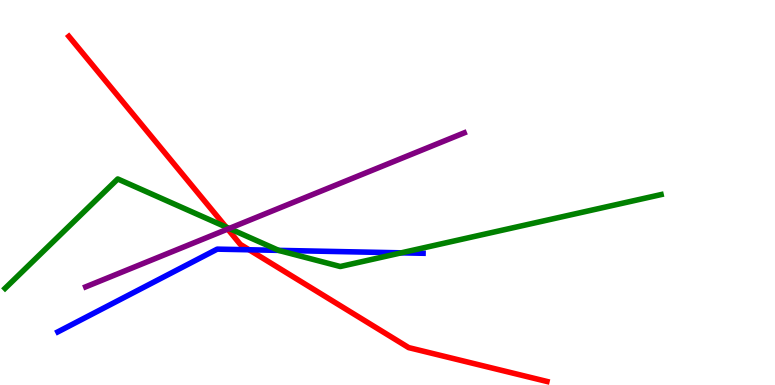[{'lines': ['blue', 'red'], 'intersections': [{'x': 3.21, 'y': 3.51}]}, {'lines': ['green', 'red'], 'intersections': [{'x': 2.92, 'y': 4.1}]}, {'lines': ['purple', 'red'], 'intersections': [{'x': 2.94, 'y': 4.05}]}, {'lines': ['blue', 'green'], 'intersections': [{'x': 3.6, 'y': 3.5}, {'x': 5.18, 'y': 3.43}]}, {'lines': ['blue', 'purple'], 'intersections': []}, {'lines': ['green', 'purple'], 'intersections': [{'x': 2.96, 'y': 4.07}]}]